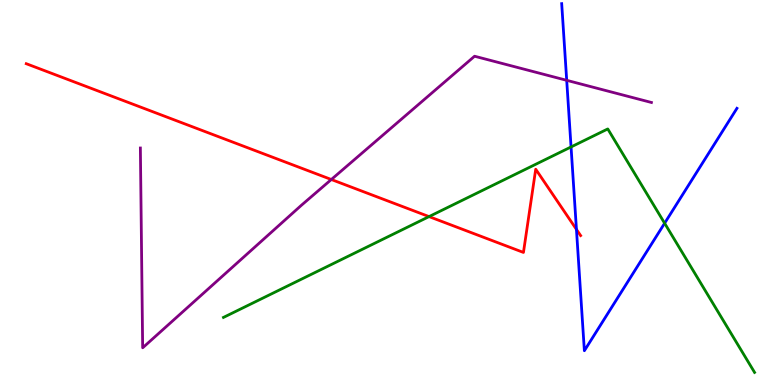[{'lines': ['blue', 'red'], 'intersections': [{'x': 7.44, 'y': 4.04}]}, {'lines': ['green', 'red'], 'intersections': [{'x': 5.54, 'y': 4.37}]}, {'lines': ['purple', 'red'], 'intersections': [{'x': 4.28, 'y': 5.34}]}, {'lines': ['blue', 'green'], 'intersections': [{'x': 7.37, 'y': 6.18}, {'x': 8.58, 'y': 4.2}]}, {'lines': ['blue', 'purple'], 'intersections': [{'x': 7.31, 'y': 7.91}]}, {'lines': ['green', 'purple'], 'intersections': []}]